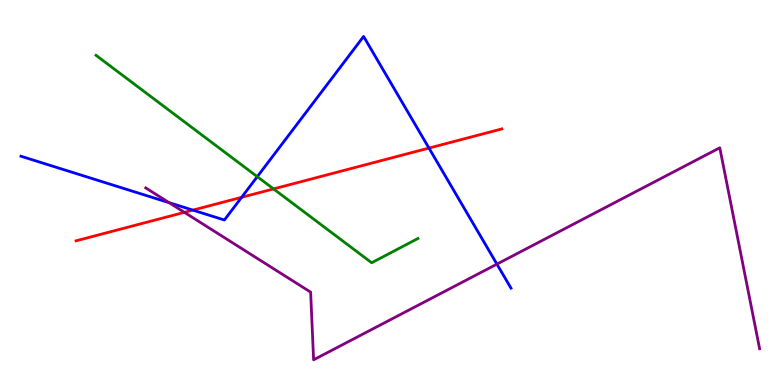[{'lines': ['blue', 'red'], 'intersections': [{'x': 2.49, 'y': 4.54}, {'x': 3.12, 'y': 4.88}, {'x': 5.54, 'y': 6.15}]}, {'lines': ['green', 'red'], 'intersections': [{'x': 3.53, 'y': 5.09}]}, {'lines': ['purple', 'red'], 'intersections': [{'x': 2.38, 'y': 4.48}]}, {'lines': ['blue', 'green'], 'intersections': [{'x': 3.32, 'y': 5.41}]}, {'lines': ['blue', 'purple'], 'intersections': [{'x': 2.18, 'y': 4.74}, {'x': 6.41, 'y': 3.14}]}, {'lines': ['green', 'purple'], 'intersections': []}]